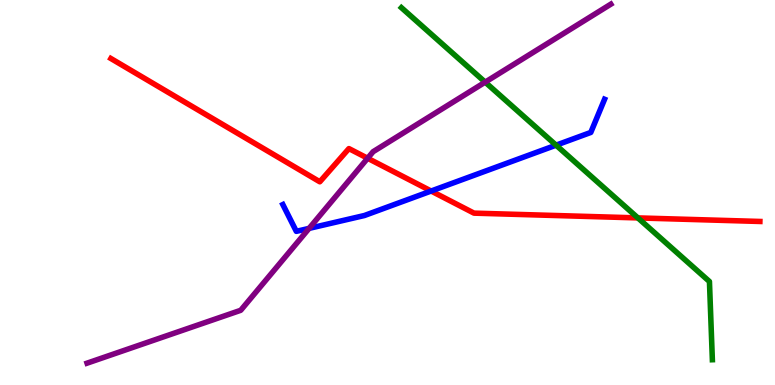[{'lines': ['blue', 'red'], 'intersections': [{'x': 5.56, 'y': 5.04}]}, {'lines': ['green', 'red'], 'intersections': [{'x': 8.23, 'y': 4.34}]}, {'lines': ['purple', 'red'], 'intersections': [{'x': 4.74, 'y': 5.89}]}, {'lines': ['blue', 'green'], 'intersections': [{'x': 7.18, 'y': 6.23}]}, {'lines': ['blue', 'purple'], 'intersections': [{'x': 3.99, 'y': 4.07}]}, {'lines': ['green', 'purple'], 'intersections': [{'x': 6.26, 'y': 7.87}]}]